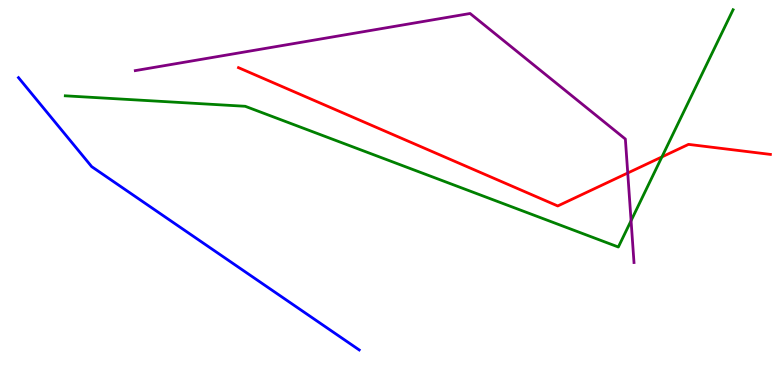[{'lines': ['blue', 'red'], 'intersections': []}, {'lines': ['green', 'red'], 'intersections': [{'x': 8.54, 'y': 5.92}]}, {'lines': ['purple', 'red'], 'intersections': [{'x': 8.1, 'y': 5.51}]}, {'lines': ['blue', 'green'], 'intersections': []}, {'lines': ['blue', 'purple'], 'intersections': []}, {'lines': ['green', 'purple'], 'intersections': [{'x': 8.14, 'y': 4.27}]}]